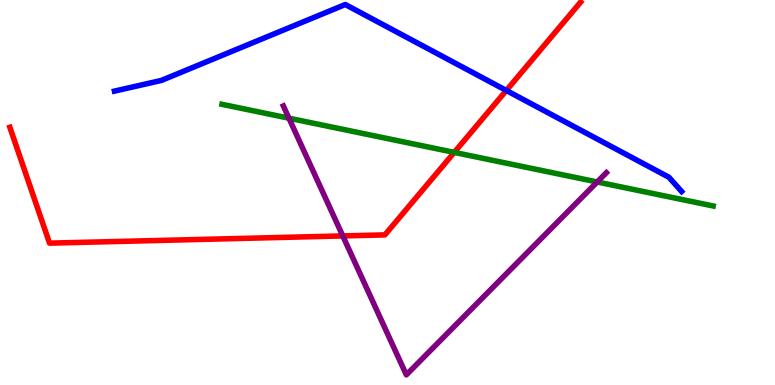[{'lines': ['blue', 'red'], 'intersections': [{'x': 6.53, 'y': 7.65}]}, {'lines': ['green', 'red'], 'intersections': [{'x': 5.86, 'y': 6.04}]}, {'lines': ['purple', 'red'], 'intersections': [{'x': 4.42, 'y': 3.87}]}, {'lines': ['blue', 'green'], 'intersections': []}, {'lines': ['blue', 'purple'], 'intersections': []}, {'lines': ['green', 'purple'], 'intersections': [{'x': 3.73, 'y': 6.93}, {'x': 7.71, 'y': 5.27}]}]